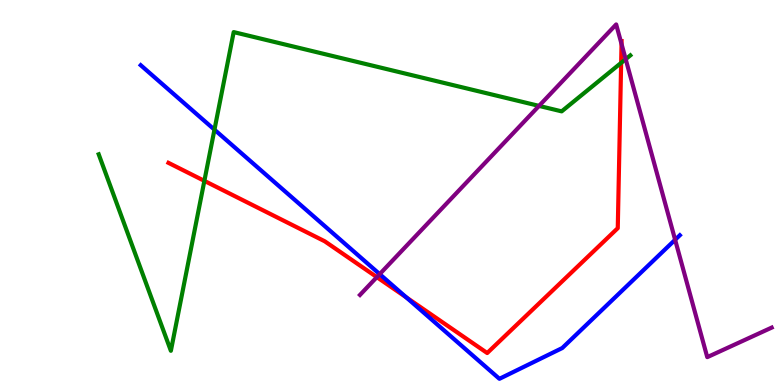[{'lines': ['blue', 'red'], 'intersections': [{'x': 5.24, 'y': 2.28}]}, {'lines': ['green', 'red'], 'intersections': [{'x': 2.64, 'y': 5.3}, {'x': 8.01, 'y': 8.37}]}, {'lines': ['purple', 'red'], 'intersections': [{'x': 4.86, 'y': 2.8}, {'x': 8.02, 'y': 8.86}]}, {'lines': ['blue', 'green'], 'intersections': [{'x': 2.77, 'y': 6.63}]}, {'lines': ['blue', 'purple'], 'intersections': [{'x': 4.9, 'y': 2.88}, {'x': 8.71, 'y': 3.77}]}, {'lines': ['green', 'purple'], 'intersections': [{'x': 6.96, 'y': 7.25}, {'x': 8.07, 'y': 8.46}]}]